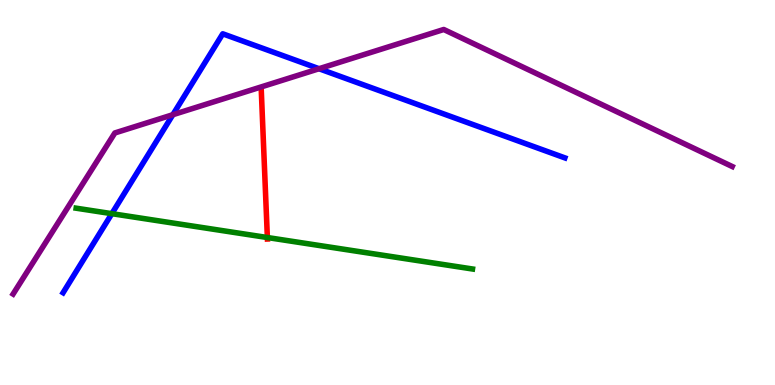[{'lines': ['blue', 'red'], 'intersections': []}, {'lines': ['green', 'red'], 'intersections': [{'x': 3.45, 'y': 3.83}]}, {'lines': ['purple', 'red'], 'intersections': []}, {'lines': ['blue', 'green'], 'intersections': [{'x': 1.44, 'y': 4.45}]}, {'lines': ['blue', 'purple'], 'intersections': [{'x': 2.23, 'y': 7.02}, {'x': 4.12, 'y': 8.21}]}, {'lines': ['green', 'purple'], 'intersections': []}]